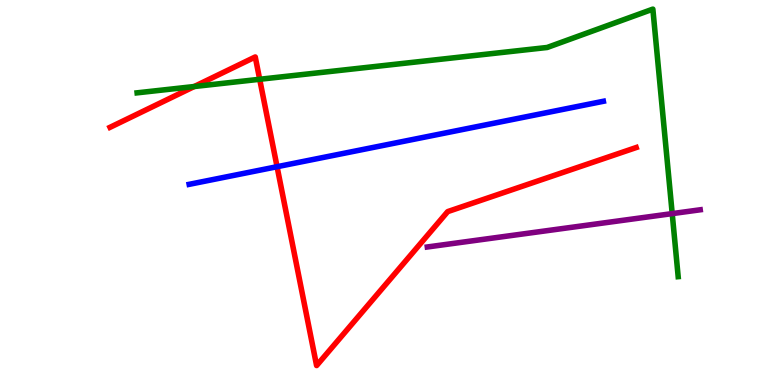[{'lines': ['blue', 'red'], 'intersections': [{'x': 3.58, 'y': 5.67}]}, {'lines': ['green', 'red'], 'intersections': [{'x': 2.51, 'y': 7.75}, {'x': 3.35, 'y': 7.94}]}, {'lines': ['purple', 'red'], 'intersections': []}, {'lines': ['blue', 'green'], 'intersections': []}, {'lines': ['blue', 'purple'], 'intersections': []}, {'lines': ['green', 'purple'], 'intersections': [{'x': 8.67, 'y': 4.45}]}]